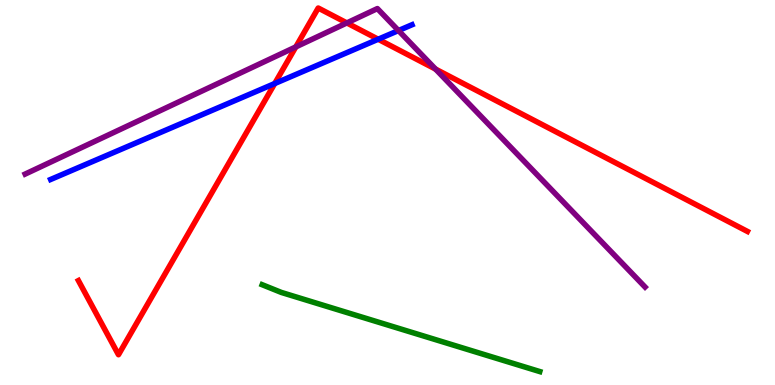[{'lines': ['blue', 'red'], 'intersections': [{'x': 3.54, 'y': 7.83}, {'x': 4.88, 'y': 8.98}]}, {'lines': ['green', 'red'], 'intersections': []}, {'lines': ['purple', 'red'], 'intersections': [{'x': 3.82, 'y': 8.78}, {'x': 4.48, 'y': 9.4}, {'x': 5.62, 'y': 8.21}]}, {'lines': ['blue', 'green'], 'intersections': []}, {'lines': ['blue', 'purple'], 'intersections': [{'x': 5.14, 'y': 9.21}]}, {'lines': ['green', 'purple'], 'intersections': []}]